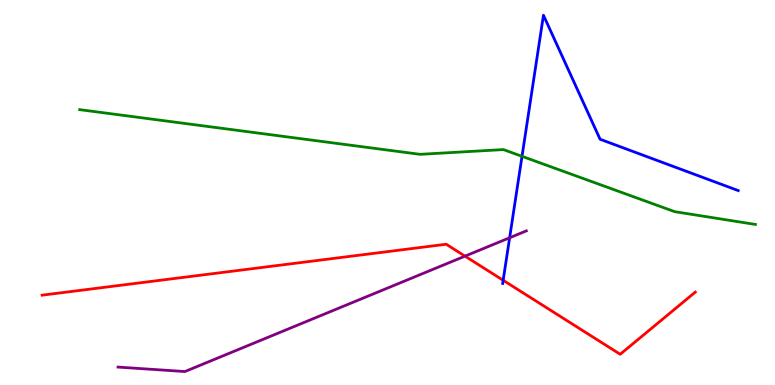[{'lines': ['blue', 'red'], 'intersections': [{'x': 6.49, 'y': 2.72}]}, {'lines': ['green', 'red'], 'intersections': []}, {'lines': ['purple', 'red'], 'intersections': [{'x': 6.0, 'y': 3.35}]}, {'lines': ['blue', 'green'], 'intersections': [{'x': 6.74, 'y': 5.94}]}, {'lines': ['blue', 'purple'], 'intersections': [{'x': 6.58, 'y': 3.82}]}, {'lines': ['green', 'purple'], 'intersections': []}]